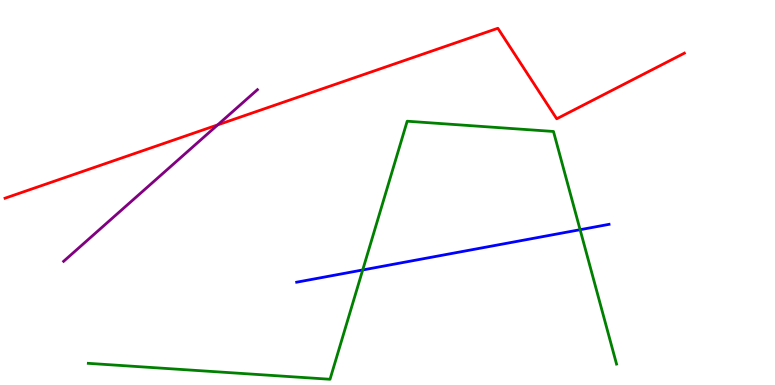[{'lines': ['blue', 'red'], 'intersections': []}, {'lines': ['green', 'red'], 'intersections': []}, {'lines': ['purple', 'red'], 'intersections': [{'x': 2.81, 'y': 6.76}]}, {'lines': ['blue', 'green'], 'intersections': [{'x': 4.68, 'y': 2.99}, {'x': 7.49, 'y': 4.03}]}, {'lines': ['blue', 'purple'], 'intersections': []}, {'lines': ['green', 'purple'], 'intersections': []}]